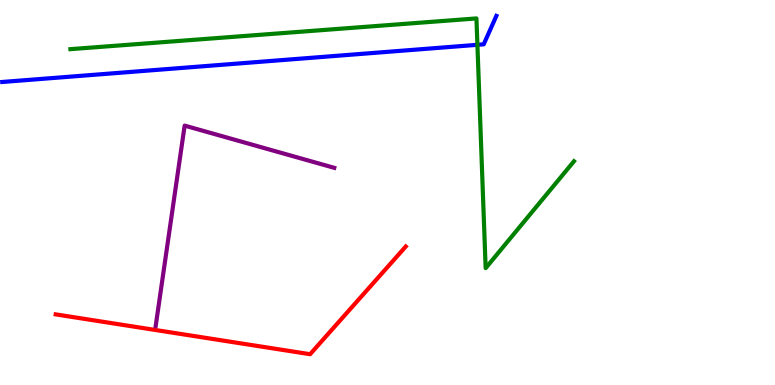[{'lines': ['blue', 'red'], 'intersections': []}, {'lines': ['green', 'red'], 'intersections': []}, {'lines': ['purple', 'red'], 'intersections': []}, {'lines': ['blue', 'green'], 'intersections': [{'x': 6.16, 'y': 8.84}]}, {'lines': ['blue', 'purple'], 'intersections': []}, {'lines': ['green', 'purple'], 'intersections': []}]